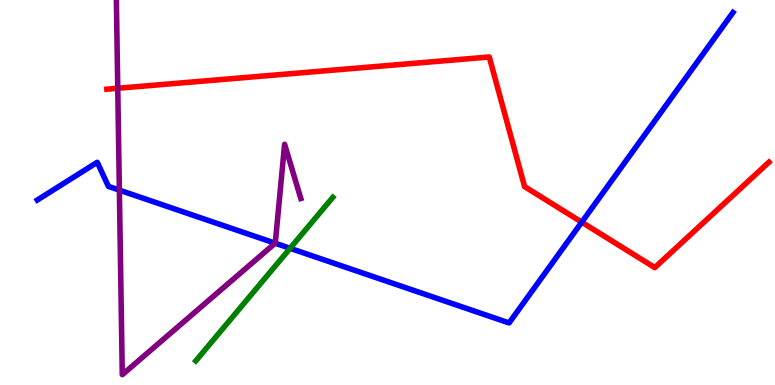[{'lines': ['blue', 'red'], 'intersections': [{'x': 7.51, 'y': 4.23}]}, {'lines': ['green', 'red'], 'intersections': []}, {'lines': ['purple', 'red'], 'intersections': [{'x': 1.52, 'y': 7.71}]}, {'lines': ['blue', 'green'], 'intersections': [{'x': 3.74, 'y': 3.55}]}, {'lines': ['blue', 'purple'], 'intersections': [{'x': 1.54, 'y': 5.06}, {'x': 3.55, 'y': 3.68}]}, {'lines': ['green', 'purple'], 'intersections': []}]